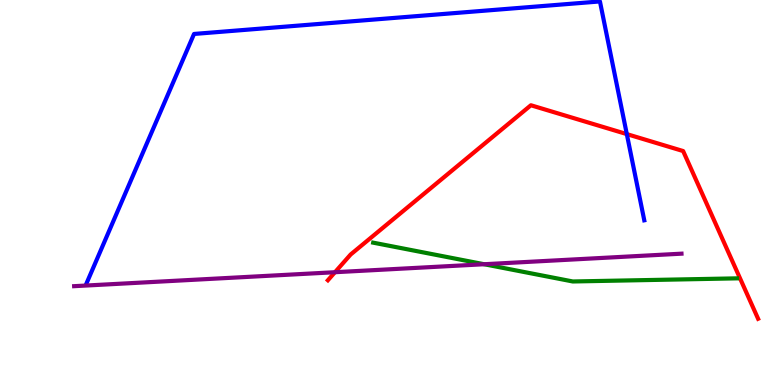[{'lines': ['blue', 'red'], 'intersections': [{'x': 8.09, 'y': 6.52}]}, {'lines': ['green', 'red'], 'intersections': []}, {'lines': ['purple', 'red'], 'intersections': [{'x': 4.32, 'y': 2.93}]}, {'lines': ['blue', 'green'], 'intersections': []}, {'lines': ['blue', 'purple'], 'intersections': []}, {'lines': ['green', 'purple'], 'intersections': [{'x': 6.25, 'y': 3.14}]}]